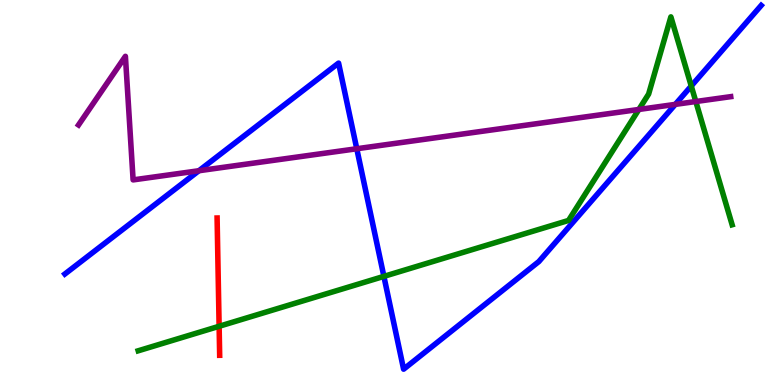[{'lines': ['blue', 'red'], 'intersections': []}, {'lines': ['green', 'red'], 'intersections': [{'x': 2.83, 'y': 1.53}]}, {'lines': ['purple', 'red'], 'intersections': []}, {'lines': ['blue', 'green'], 'intersections': [{'x': 4.95, 'y': 2.82}, {'x': 8.92, 'y': 7.77}]}, {'lines': ['blue', 'purple'], 'intersections': [{'x': 2.57, 'y': 5.57}, {'x': 4.6, 'y': 6.14}, {'x': 8.71, 'y': 7.29}]}, {'lines': ['green', 'purple'], 'intersections': [{'x': 8.24, 'y': 7.16}, {'x': 8.98, 'y': 7.36}]}]